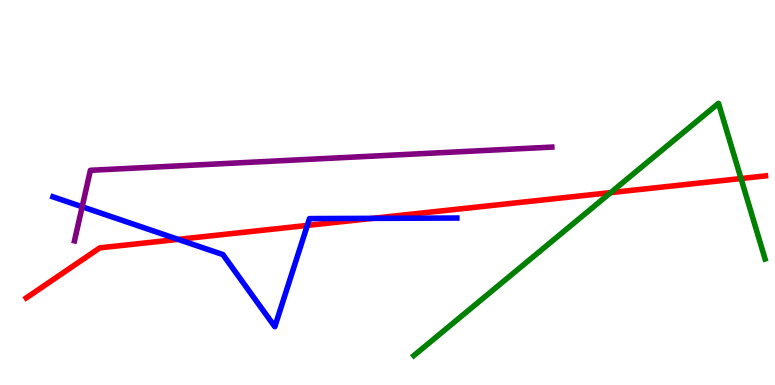[{'lines': ['blue', 'red'], 'intersections': [{'x': 2.3, 'y': 3.78}, {'x': 3.97, 'y': 4.14}, {'x': 4.81, 'y': 4.33}]}, {'lines': ['green', 'red'], 'intersections': [{'x': 7.88, 'y': 5.0}, {'x': 9.56, 'y': 5.36}]}, {'lines': ['purple', 'red'], 'intersections': []}, {'lines': ['blue', 'green'], 'intersections': []}, {'lines': ['blue', 'purple'], 'intersections': [{'x': 1.06, 'y': 4.63}]}, {'lines': ['green', 'purple'], 'intersections': []}]